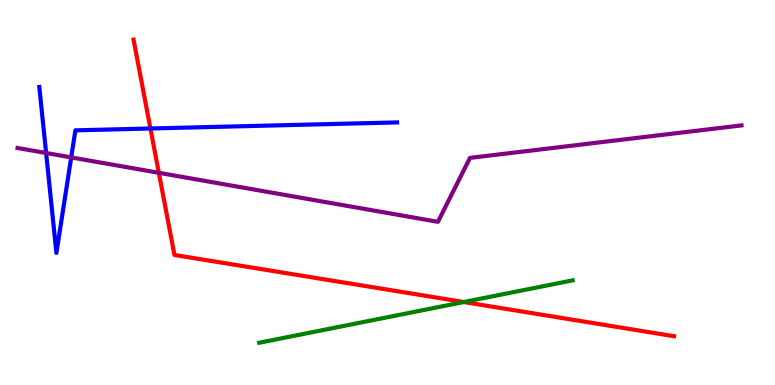[{'lines': ['blue', 'red'], 'intersections': [{'x': 1.94, 'y': 6.66}]}, {'lines': ['green', 'red'], 'intersections': [{'x': 5.98, 'y': 2.15}]}, {'lines': ['purple', 'red'], 'intersections': [{'x': 2.05, 'y': 5.51}]}, {'lines': ['blue', 'green'], 'intersections': []}, {'lines': ['blue', 'purple'], 'intersections': [{'x': 0.595, 'y': 6.03}, {'x': 0.919, 'y': 5.91}]}, {'lines': ['green', 'purple'], 'intersections': []}]